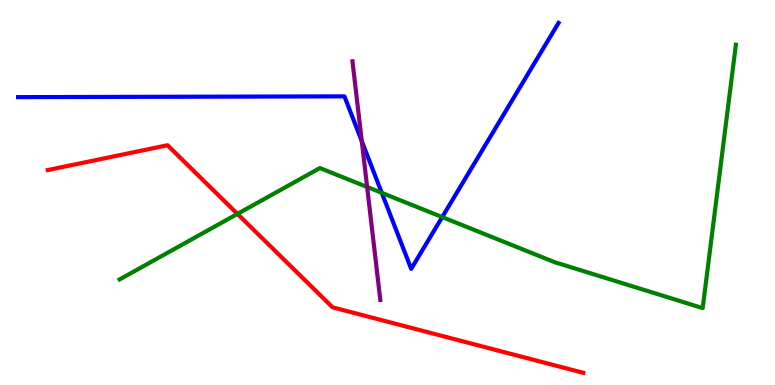[{'lines': ['blue', 'red'], 'intersections': []}, {'lines': ['green', 'red'], 'intersections': [{'x': 3.06, 'y': 4.44}]}, {'lines': ['purple', 'red'], 'intersections': []}, {'lines': ['blue', 'green'], 'intersections': [{'x': 4.93, 'y': 4.99}, {'x': 5.71, 'y': 4.36}]}, {'lines': ['blue', 'purple'], 'intersections': [{'x': 4.67, 'y': 6.33}]}, {'lines': ['green', 'purple'], 'intersections': [{'x': 4.74, 'y': 5.14}]}]